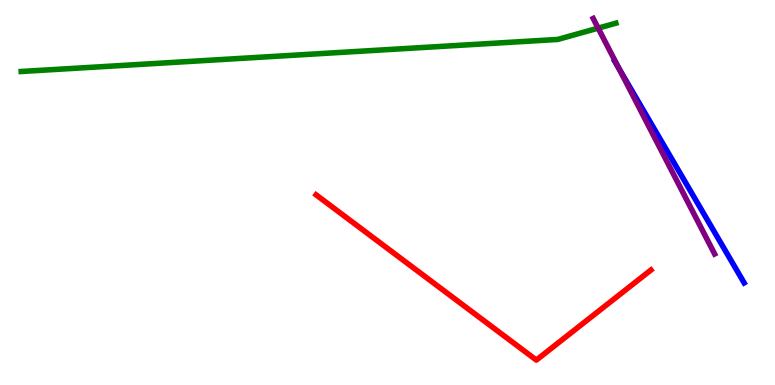[{'lines': ['blue', 'red'], 'intersections': []}, {'lines': ['green', 'red'], 'intersections': []}, {'lines': ['purple', 'red'], 'intersections': []}, {'lines': ['blue', 'green'], 'intersections': []}, {'lines': ['blue', 'purple'], 'intersections': [{'x': 7.99, 'y': 8.2}]}, {'lines': ['green', 'purple'], 'intersections': [{'x': 7.72, 'y': 9.27}]}]